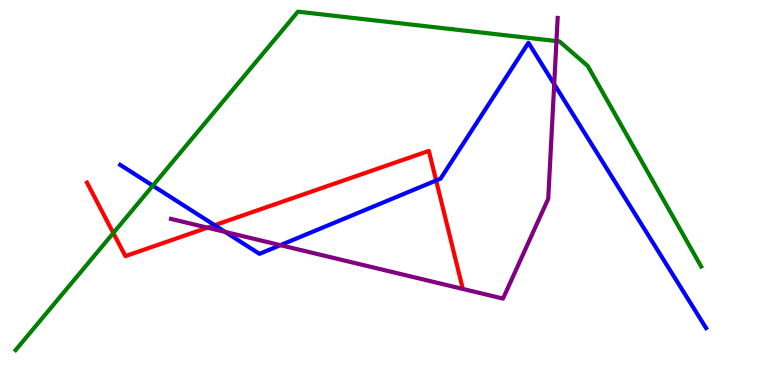[{'lines': ['blue', 'red'], 'intersections': [{'x': 2.77, 'y': 4.15}, {'x': 5.63, 'y': 5.31}]}, {'lines': ['green', 'red'], 'intersections': [{'x': 1.46, 'y': 3.95}]}, {'lines': ['purple', 'red'], 'intersections': [{'x': 2.68, 'y': 4.09}]}, {'lines': ['blue', 'green'], 'intersections': [{'x': 1.97, 'y': 5.18}]}, {'lines': ['blue', 'purple'], 'intersections': [{'x': 2.91, 'y': 3.98}, {'x': 3.62, 'y': 3.63}, {'x': 7.15, 'y': 7.81}]}, {'lines': ['green', 'purple'], 'intersections': [{'x': 7.18, 'y': 8.93}]}]